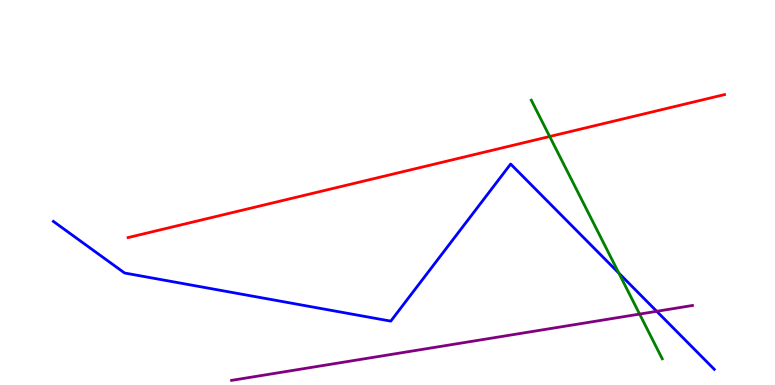[{'lines': ['blue', 'red'], 'intersections': []}, {'lines': ['green', 'red'], 'intersections': [{'x': 7.09, 'y': 6.45}]}, {'lines': ['purple', 'red'], 'intersections': []}, {'lines': ['blue', 'green'], 'intersections': [{'x': 7.99, 'y': 2.91}]}, {'lines': ['blue', 'purple'], 'intersections': [{'x': 8.47, 'y': 1.91}]}, {'lines': ['green', 'purple'], 'intersections': [{'x': 8.25, 'y': 1.84}]}]